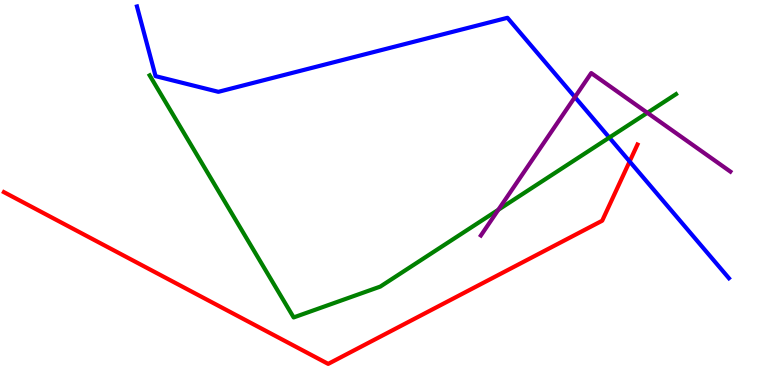[{'lines': ['blue', 'red'], 'intersections': [{'x': 8.12, 'y': 5.81}]}, {'lines': ['green', 'red'], 'intersections': []}, {'lines': ['purple', 'red'], 'intersections': []}, {'lines': ['blue', 'green'], 'intersections': [{'x': 7.86, 'y': 6.43}]}, {'lines': ['blue', 'purple'], 'intersections': [{'x': 7.42, 'y': 7.48}]}, {'lines': ['green', 'purple'], 'intersections': [{'x': 6.43, 'y': 4.55}, {'x': 8.35, 'y': 7.07}]}]